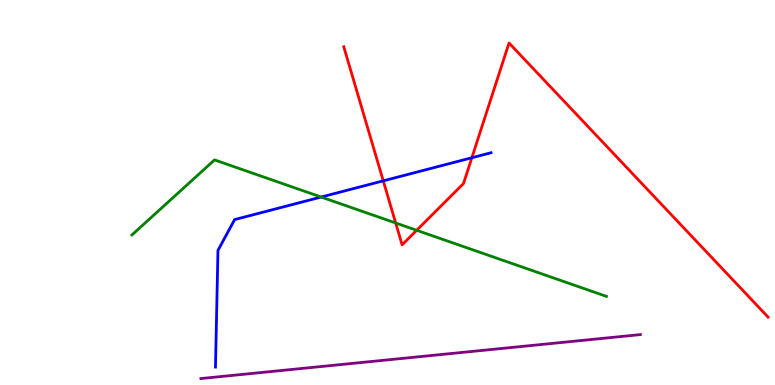[{'lines': ['blue', 'red'], 'intersections': [{'x': 4.95, 'y': 5.3}, {'x': 6.09, 'y': 5.9}]}, {'lines': ['green', 'red'], 'intersections': [{'x': 5.11, 'y': 4.21}, {'x': 5.38, 'y': 4.02}]}, {'lines': ['purple', 'red'], 'intersections': []}, {'lines': ['blue', 'green'], 'intersections': [{'x': 4.14, 'y': 4.88}]}, {'lines': ['blue', 'purple'], 'intersections': []}, {'lines': ['green', 'purple'], 'intersections': []}]